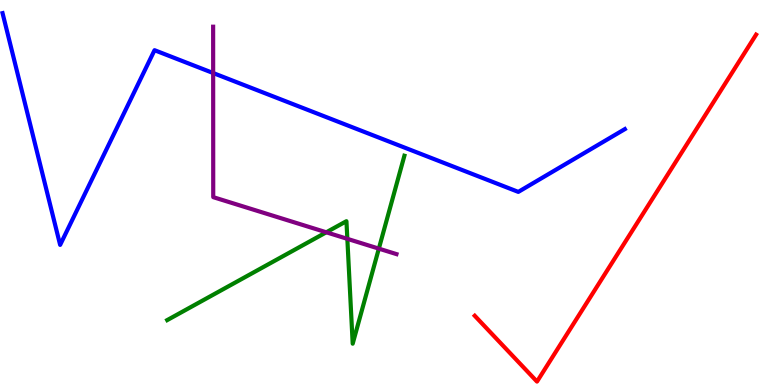[{'lines': ['blue', 'red'], 'intersections': []}, {'lines': ['green', 'red'], 'intersections': []}, {'lines': ['purple', 'red'], 'intersections': []}, {'lines': ['blue', 'green'], 'intersections': []}, {'lines': ['blue', 'purple'], 'intersections': [{'x': 2.75, 'y': 8.1}]}, {'lines': ['green', 'purple'], 'intersections': [{'x': 4.21, 'y': 3.97}, {'x': 4.48, 'y': 3.8}, {'x': 4.89, 'y': 3.54}]}]